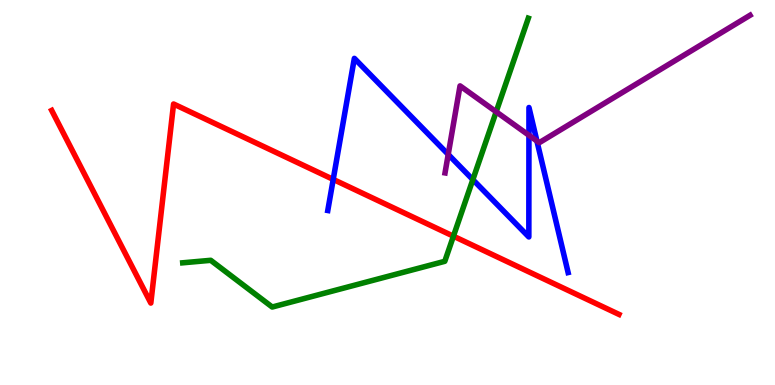[{'lines': ['blue', 'red'], 'intersections': [{'x': 4.3, 'y': 5.34}]}, {'lines': ['green', 'red'], 'intersections': [{'x': 5.85, 'y': 3.87}]}, {'lines': ['purple', 'red'], 'intersections': []}, {'lines': ['blue', 'green'], 'intersections': [{'x': 6.1, 'y': 5.33}]}, {'lines': ['blue', 'purple'], 'intersections': [{'x': 5.78, 'y': 5.99}, {'x': 6.83, 'y': 6.49}, {'x': 6.93, 'y': 6.34}]}, {'lines': ['green', 'purple'], 'intersections': [{'x': 6.4, 'y': 7.1}]}]